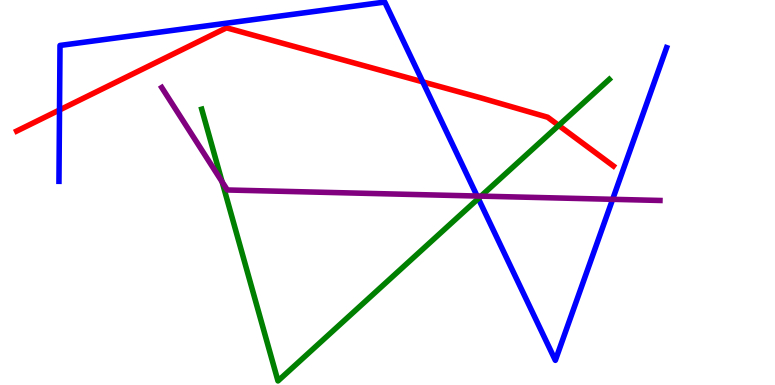[{'lines': ['blue', 'red'], 'intersections': [{'x': 0.768, 'y': 7.14}, {'x': 5.45, 'y': 7.87}]}, {'lines': ['green', 'red'], 'intersections': [{'x': 7.21, 'y': 6.74}]}, {'lines': ['purple', 'red'], 'intersections': []}, {'lines': ['blue', 'green'], 'intersections': [{'x': 6.17, 'y': 4.84}]}, {'lines': ['blue', 'purple'], 'intersections': [{'x': 6.16, 'y': 4.91}, {'x': 7.91, 'y': 4.82}]}, {'lines': ['green', 'purple'], 'intersections': [{'x': 2.87, 'y': 5.28}, {'x': 6.21, 'y': 4.91}]}]